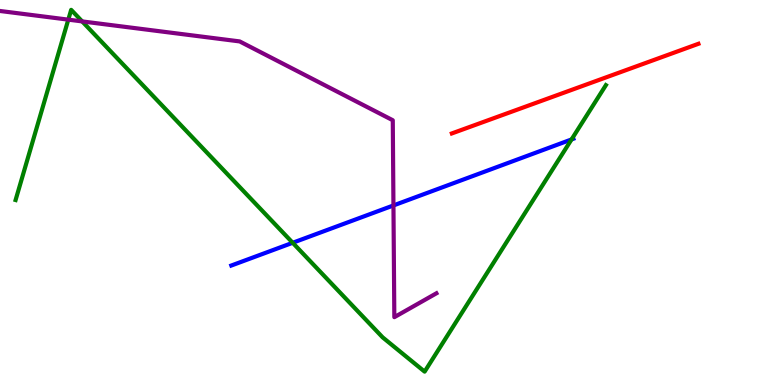[{'lines': ['blue', 'red'], 'intersections': []}, {'lines': ['green', 'red'], 'intersections': []}, {'lines': ['purple', 'red'], 'intersections': []}, {'lines': ['blue', 'green'], 'intersections': [{'x': 3.78, 'y': 3.69}, {'x': 7.37, 'y': 6.38}]}, {'lines': ['blue', 'purple'], 'intersections': [{'x': 5.08, 'y': 4.66}]}, {'lines': ['green', 'purple'], 'intersections': [{'x': 0.881, 'y': 9.49}, {'x': 1.06, 'y': 9.44}]}]